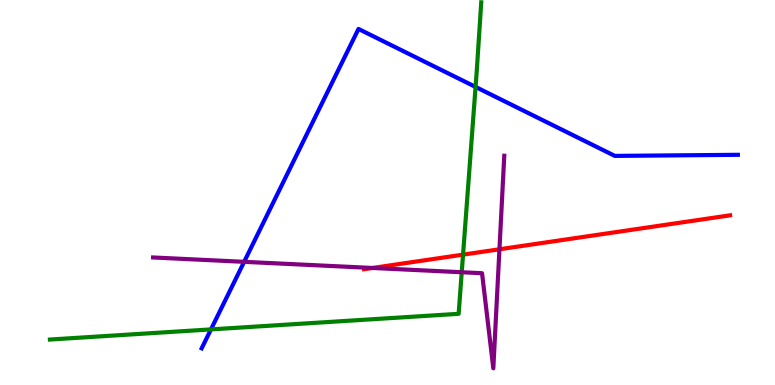[{'lines': ['blue', 'red'], 'intersections': []}, {'lines': ['green', 'red'], 'intersections': [{'x': 5.97, 'y': 3.39}]}, {'lines': ['purple', 'red'], 'intersections': [{'x': 4.81, 'y': 3.04}, {'x': 6.44, 'y': 3.53}]}, {'lines': ['blue', 'green'], 'intersections': [{'x': 2.72, 'y': 1.44}, {'x': 6.14, 'y': 7.74}]}, {'lines': ['blue', 'purple'], 'intersections': [{'x': 3.15, 'y': 3.2}]}, {'lines': ['green', 'purple'], 'intersections': [{'x': 5.96, 'y': 2.93}]}]